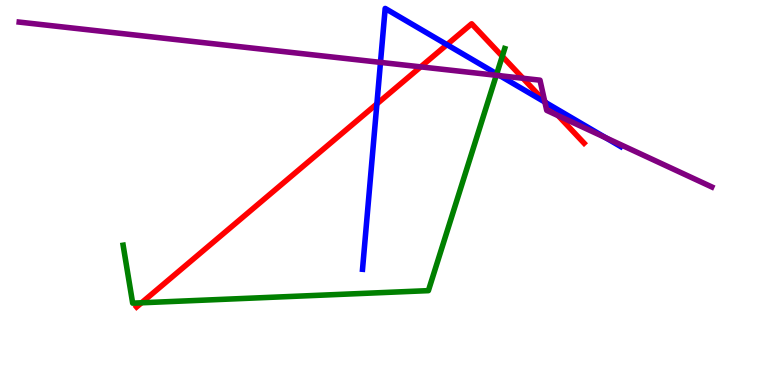[{'lines': ['blue', 'red'], 'intersections': [{'x': 4.86, 'y': 7.3}, {'x': 5.77, 'y': 8.84}, {'x': 7.05, 'y': 7.33}]}, {'lines': ['green', 'red'], 'intersections': [{'x': 1.83, 'y': 2.14}, {'x': 6.48, 'y': 8.54}]}, {'lines': ['purple', 'red'], 'intersections': [{'x': 5.43, 'y': 8.26}, {'x': 6.75, 'y': 7.97}, {'x': 7.03, 'y': 7.37}, {'x': 7.2, 'y': 6.99}]}, {'lines': ['blue', 'green'], 'intersections': [{'x': 6.41, 'y': 8.08}]}, {'lines': ['blue', 'purple'], 'intersections': [{'x': 4.91, 'y': 8.38}, {'x': 6.45, 'y': 8.03}, {'x': 7.03, 'y': 7.35}, {'x': 7.81, 'y': 6.42}]}, {'lines': ['green', 'purple'], 'intersections': [{'x': 6.4, 'y': 8.04}]}]